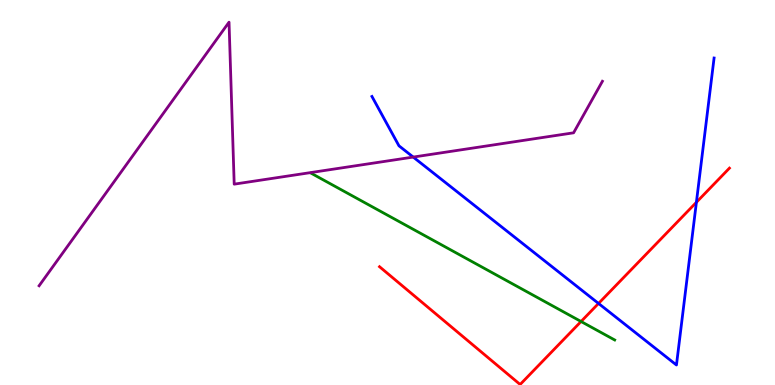[{'lines': ['blue', 'red'], 'intersections': [{'x': 7.72, 'y': 2.12}, {'x': 8.99, 'y': 4.75}]}, {'lines': ['green', 'red'], 'intersections': [{'x': 7.5, 'y': 1.65}]}, {'lines': ['purple', 'red'], 'intersections': []}, {'lines': ['blue', 'green'], 'intersections': []}, {'lines': ['blue', 'purple'], 'intersections': [{'x': 5.33, 'y': 5.92}]}, {'lines': ['green', 'purple'], 'intersections': []}]